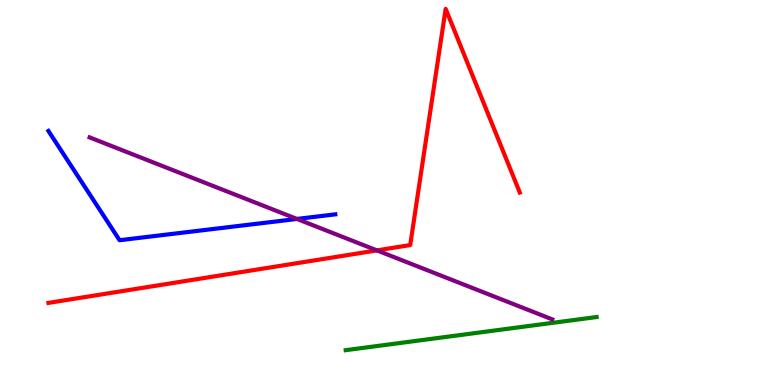[{'lines': ['blue', 'red'], 'intersections': []}, {'lines': ['green', 'red'], 'intersections': []}, {'lines': ['purple', 'red'], 'intersections': [{'x': 4.86, 'y': 3.5}]}, {'lines': ['blue', 'green'], 'intersections': []}, {'lines': ['blue', 'purple'], 'intersections': [{'x': 3.83, 'y': 4.31}]}, {'lines': ['green', 'purple'], 'intersections': []}]